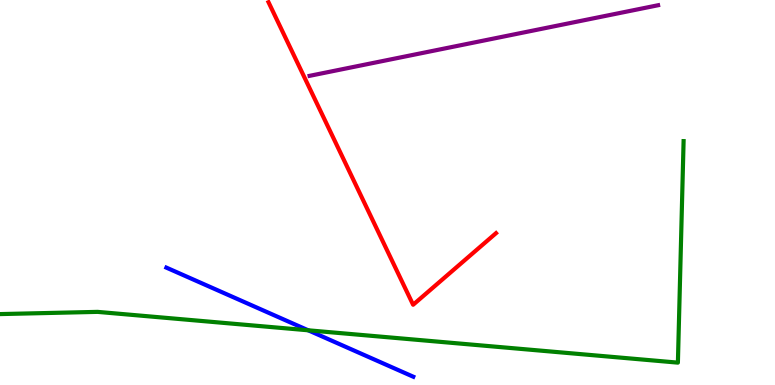[{'lines': ['blue', 'red'], 'intersections': []}, {'lines': ['green', 'red'], 'intersections': []}, {'lines': ['purple', 'red'], 'intersections': []}, {'lines': ['blue', 'green'], 'intersections': [{'x': 3.98, 'y': 1.42}]}, {'lines': ['blue', 'purple'], 'intersections': []}, {'lines': ['green', 'purple'], 'intersections': []}]